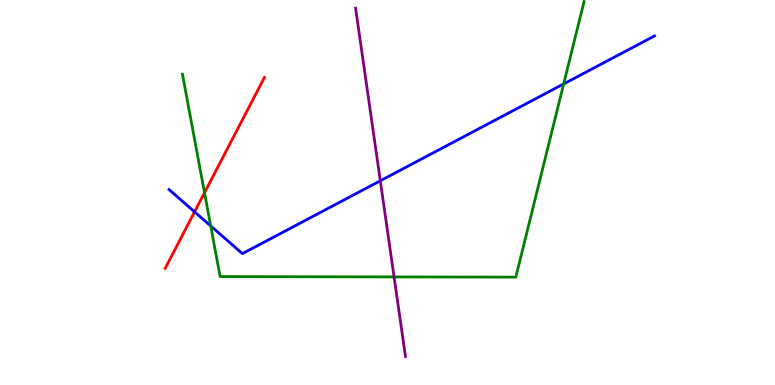[{'lines': ['blue', 'red'], 'intersections': [{'x': 2.51, 'y': 4.5}]}, {'lines': ['green', 'red'], 'intersections': [{'x': 2.64, 'y': 4.99}]}, {'lines': ['purple', 'red'], 'intersections': []}, {'lines': ['blue', 'green'], 'intersections': [{'x': 2.72, 'y': 4.13}, {'x': 7.27, 'y': 7.82}]}, {'lines': ['blue', 'purple'], 'intersections': [{'x': 4.91, 'y': 5.3}]}, {'lines': ['green', 'purple'], 'intersections': [{'x': 5.08, 'y': 2.81}]}]